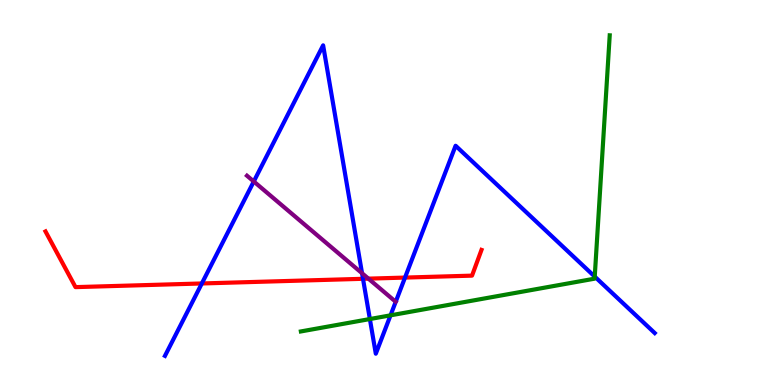[{'lines': ['blue', 'red'], 'intersections': [{'x': 2.6, 'y': 2.64}, {'x': 4.68, 'y': 2.76}, {'x': 5.23, 'y': 2.79}]}, {'lines': ['green', 'red'], 'intersections': []}, {'lines': ['purple', 'red'], 'intersections': [{'x': 4.75, 'y': 2.76}]}, {'lines': ['blue', 'green'], 'intersections': [{'x': 4.77, 'y': 1.71}, {'x': 5.04, 'y': 1.81}, {'x': 7.67, 'y': 2.82}]}, {'lines': ['blue', 'purple'], 'intersections': [{'x': 3.27, 'y': 5.29}, {'x': 4.67, 'y': 2.9}]}, {'lines': ['green', 'purple'], 'intersections': []}]